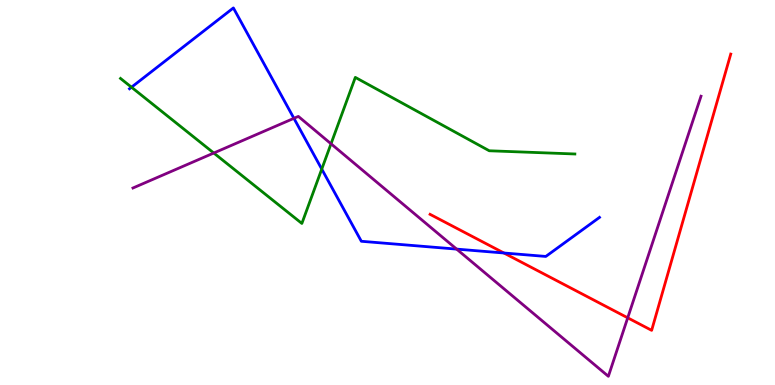[{'lines': ['blue', 'red'], 'intersections': [{'x': 6.5, 'y': 3.43}]}, {'lines': ['green', 'red'], 'intersections': []}, {'lines': ['purple', 'red'], 'intersections': [{'x': 8.1, 'y': 1.75}]}, {'lines': ['blue', 'green'], 'intersections': [{'x': 1.7, 'y': 7.73}, {'x': 4.15, 'y': 5.61}]}, {'lines': ['blue', 'purple'], 'intersections': [{'x': 3.79, 'y': 6.93}, {'x': 5.89, 'y': 3.53}]}, {'lines': ['green', 'purple'], 'intersections': [{'x': 2.76, 'y': 6.03}, {'x': 4.27, 'y': 6.27}]}]